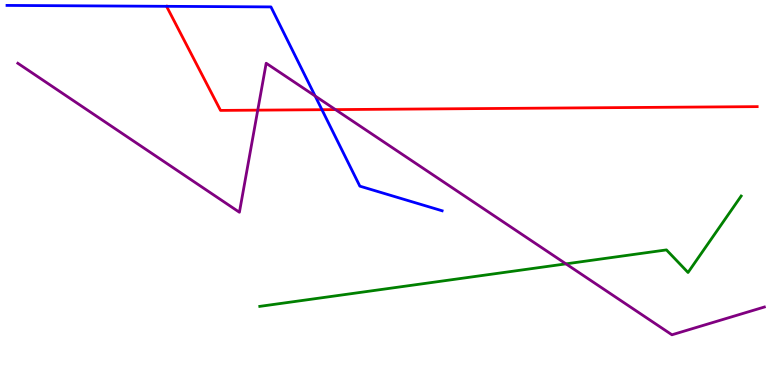[{'lines': ['blue', 'red'], 'intersections': [{'x': 2.15, 'y': 9.84}, {'x': 4.15, 'y': 7.15}]}, {'lines': ['green', 'red'], 'intersections': []}, {'lines': ['purple', 'red'], 'intersections': [{'x': 3.33, 'y': 7.14}, {'x': 4.33, 'y': 7.15}]}, {'lines': ['blue', 'green'], 'intersections': []}, {'lines': ['blue', 'purple'], 'intersections': [{'x': 4.07, 'y': 7.51}]}, {'lines': ['green', 'purple'], 'intersections': [{'x': 7.3, 'y': 3.15}]}]